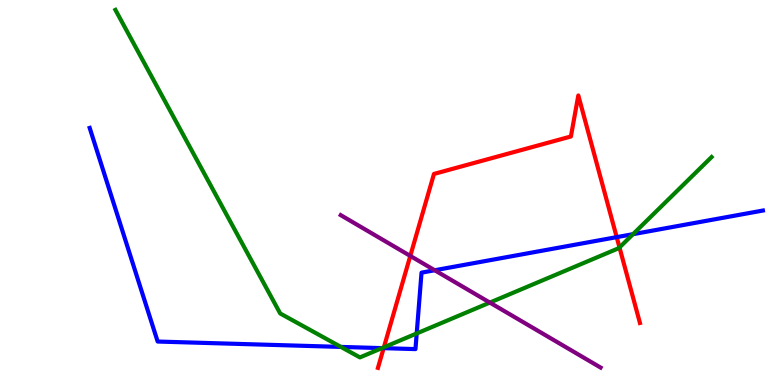[{'lines': ['blue', 'red'], 'intersections': [{'x': 4.95, 'y': 0.957}, {'x': 7.96, 'y': 3.84}]}, {'lines': ['green', 'red'], 'intersections': [{'x': 4.95, 'y': 0.979}, {'x': 7.99, 'y': 3.57}]}, {'lines': ['purple', 'red'], 'intersections': [{'x': 5.29, 'y': 3.35}]}, {'lines': ['blue', 'green'], 'intersections': [{'x': 4.4, 'y': 0.989}, {'x': 4.93, 'y': 0.958}, {'x': 5.38, 'y': 1.34}, {'x': 8.17, 'y': 3.92}]}, {'lines': ['blue', 'purple'], 'intersections': [{'x': 5.61, 'y': 2.98}]}, {'lines': ['green', 'purple'], 'intersections': [{'x': 6.32, 'y': 2.14}]}]